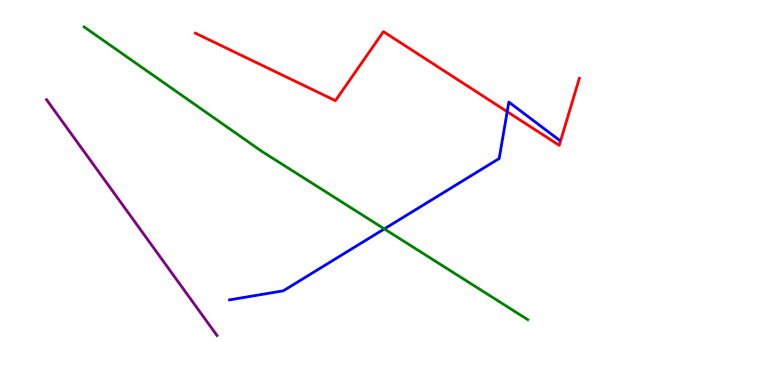[{'lines': ['blue', 'red'], 'intersections': [{'x': 6.54, 'y': 7.1}]}, {'lines': ['green', 'red'], 'intersections': []}, {'lines': ['purple', 'red'], 'intersections': []}, {'lines': ['blue', 'green'], 'intersections': [{'x': 4.96, 'y': 4.05}]}, {'lines': ['blue', 'purple'], 'intersections': []}, {'lines': ['green', 'purple'], 'intersections': []}]